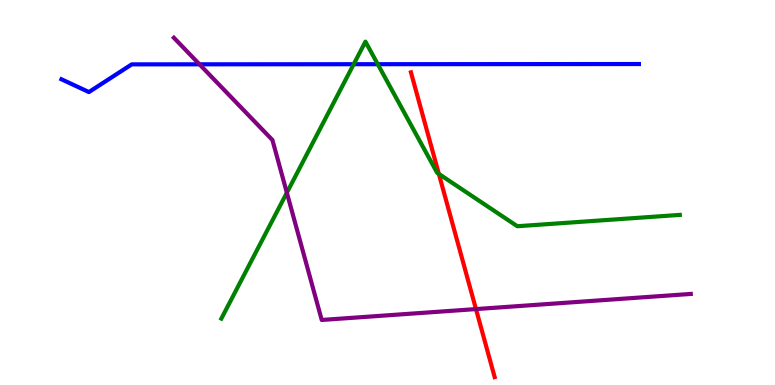[{'lines': ['blue', 'red'], 'intersections': []}, {'lines': ['green', 'red'], 'intersections': [{'x': 5.66, 'y': 5.48}]}, {'lines': ['purple', 'red'], 'intersections': [{'x': 6.14, 'y': 1.97}]}, {'lines': ['blue', 'green'], 'intersections': [{'x': 4.56, 'y': 8.33}, {'x': 4.87, 'y': 8.33}]}, {'lines': ['blue', 'purple'], 'intersections': [{'x': 2.57, 'y': 8.33}]}, {'lines': ['green', 'purple'], 'intersections': [{'x': 3.7, 'y': 4.99}]}]